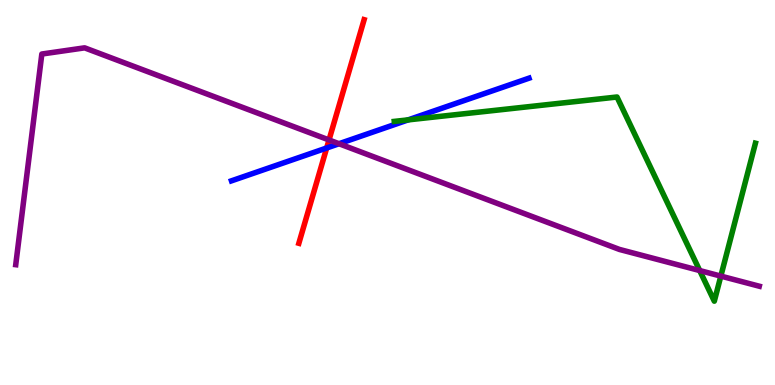[{'lines': ['blue', 'red'], 'intersections': [{'x': 4.22, 'y': 6.16}]}, {'lines': ['green', 'red'], 'intersections': []}, {'lines': ['purple', 'red'], 'intersections': [{'x': 4.25, 'y': 6.36}]}, {'lines': ['blue', 'green'], 'intersections': [{'x': 5.27, 'y': 6.89}]}, {'lines': ['blue', 'purple'], 'intersections': [{'x': 4.37, 'y': 6.27}]}, {'lines': ['green', 'purple'], 'intersections': [{'x': 9.03, 'y': 2.97}, {'x': 9.3, 'y': 2.83}]}]